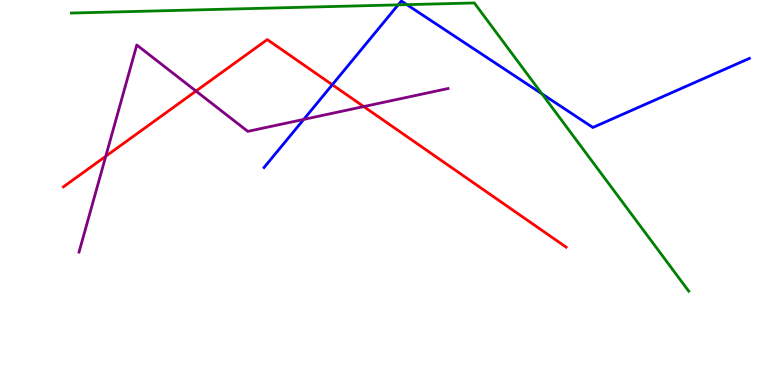[{'lines': ['blue', 'red'], 'intersections': [{'x': 4.29, 'y': 7.8}]}, {'lines': ['green', 'red'], 'intersections': []}, {'lines': ['purple', 'red'], 'intersections': [{'x': 1.36, 'y': 5.94}, {'x': 2.53, 'y': 7.63}, {'x': 4.69, 'y': 7.23}]}, {'lines': ['blue', 'green'], 'intersections': [{'x': 5.14, 'y': 9.87}, {'x': 5.25, 'y': 9.88}, {'x': 6.99, 'y': 7.56}]}, {'lines': ['blue', 'purple'], 'intersections': [{'x': 3.92, 'y': 6.9}]}, {'lines': ['green', 'purple'], 'intersections': []}]